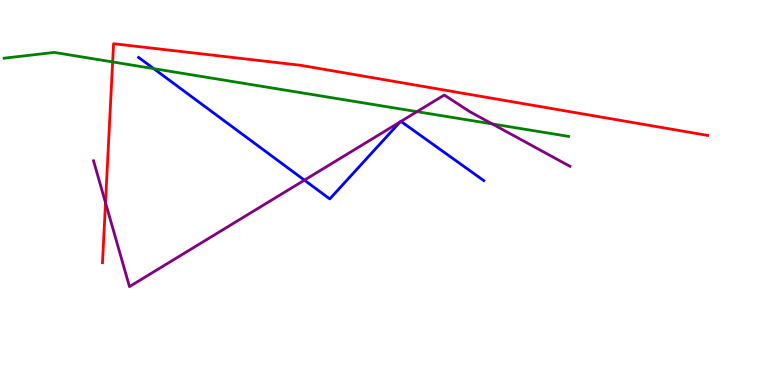[{'lines': ['blue', 'red'], 'intersections': []}, {'lines': ['green', 'red'], 'intersections': [{'x': 1.45, 'y': 8.39}]}, {'lines': ['purple', 'red'], 'intersections': [{'x': 1.36, 'y': 4.73}]}, {'lines': ['blue', 'green'], 'intersections': [{'x': 1.98, 'y': 8.22}]}, {'lines': ['blue', 'purple'], 'intersections': [{'x': 3.93, 'y': 5.32}, {'x': 5.16, 'y': 6.83}, {'x': 5.17, 'y': 6.85}]}, {'lines': ['green', 'purple'], 'intersections': [{'x': 5.38, 'y': 7.1}, {'x': 6.35, 'y': 6.78}]}]